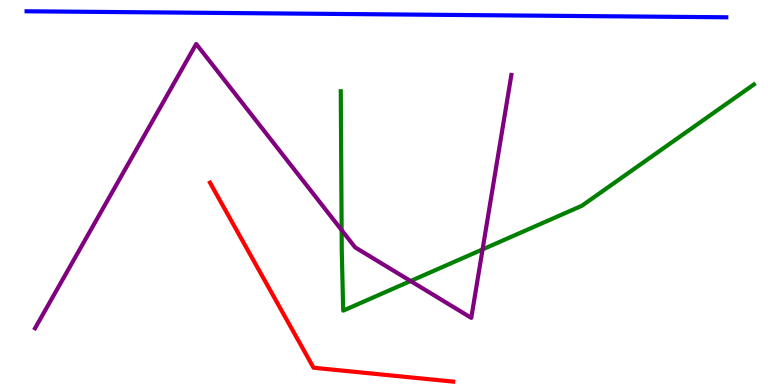[{'lines': ['blue', 'red'], 'intersections': []}, {'lines': ['green', 'red'], 'intersections': []}, {'lines': ['purple', 'red'], 'intersections': []}, {'lines': ['blue', 'green'], 'intersections': []}, {'lines': ['blue', 'purple'], 'intersections': []}, {'lines': ['green', 'purple'], 'intersections': [{'x': 4.41, 'y': 4.02}, {'x': 5.3, 'y': 2.7}, {'x': 6.23, 'y': 3.52}]}]